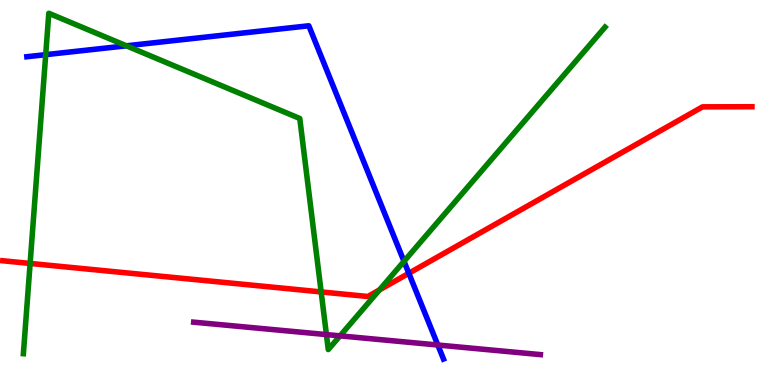[{'lines': ['blue', 'red'], 'intersections': [{'x': 5.28, 'y': 2.9}]}, {'lines': ['green', 'red'], 'intersections': [{'x': 0.389, 'y': 3.16}, {'x': 4.14, 'y': 2.42}, {'x': 4.9, 'y': 2.47}]}, {'lines': ['purple', 'red'], 'intersections': []}, {'lines': ['blue', 'green'], 'intersections': [{'x': 0.59, 'y': 8.58}, {'x': 1.63, 'y': 8.81}, {'x': 5.21, 'y': 3.21}]}, {'lines': ['blue', 'purple'], 'intersections': [{'x': 5.65, 'y': 1.04}]}, {'lines': ['green', 'purple'], 'intersections': [{'x': 4.21, 'y': 1.31}, {'x': 4.39, 'y': 1.28}]}]